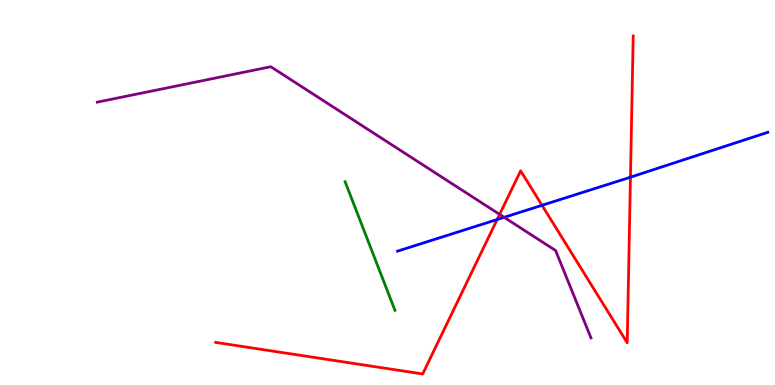[{'lines': ['blue', 'red'], 'intersections': [{'x': 6.41, 'y': 4.3}, {'x': 6.99, 'y': 4.67}, {'x': 8.13, 'y': 5.4}]}, {'lines': ['green', 'red'], 'intersections': []}, {'lines': ['purple', 'red'], 'intersections': [{'x': 6.45, 'y': 4.43}]}, {'lines': ['blue', 'green'], 'intersections': []}, {'lines': ['blue', 'purple'], 'intersections': [{'x': 6.51, 'y': 4.36}]}, {'lines': ['green', 'purple'], 'intersections': []}]